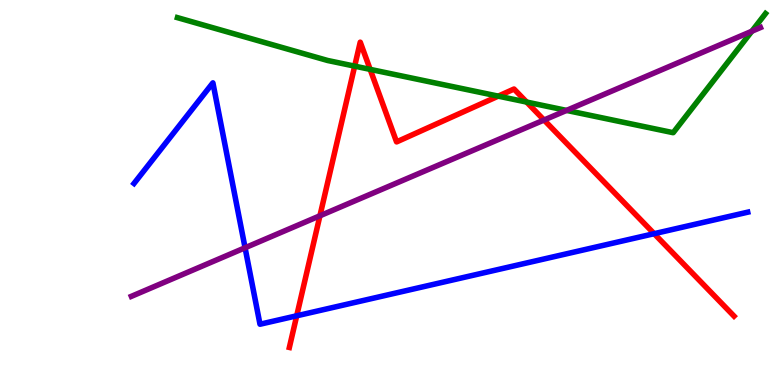[{'lines': ['blue', 'red'], 'intersections': [{'x': 3.83, 'y': 1.8}, {'x': 8.44, 'y': 3.93}]}, {'lines': ['green', 'red'], 'intersections': [{'x': 4.58, 'y': 8.28}, {'x': 4.78, 'y': 8.2}, {'x': 6.43, 'y': 7.5}, {'x': 6.8, 'y': 7.35}]}, {'lines': ['purple', 'red'], 'intersections': [{'x': 4.13, 'y': 4.4}, {'x': 7.02, 'y': 6.88}]}, {'lines': ['blue', 'green'], 'intersections': []}, {'lines': ['blue', 'purple'], 'intersections': [{'x': 3.16, 'y': 3.56}]}, {'lines': ['green', 'purple'], 'intersections': [{'x': 7.31, 'y': 7.13}, {'x': 9.7, 'y': 9.19}]}]